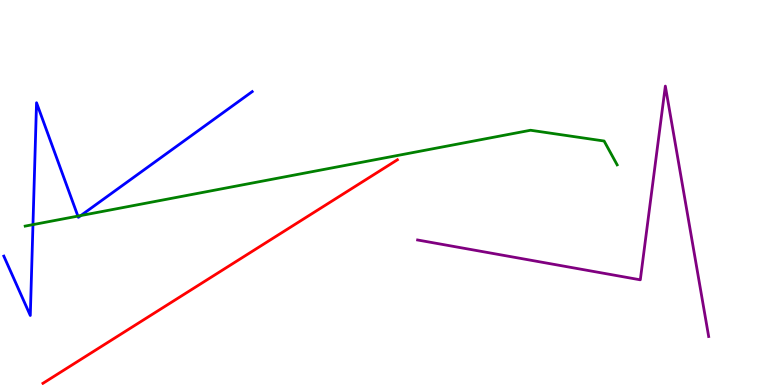[{'lines': ['blue', 'red'], 'intersections': []}, {'lines': ['green', 'red'], 'intersections': []}, {'lines': ['purple', 'red'], 'intersections': []}, {'lines': ['blue', 'green'], 'intersections': [{'x': 0.425, 'y': 4.17}, {'x': 1.01, 'y': 4.39}, {'x': 1.04, 'y': 4.4}]}, {'lines': ['blue', 'purple'], 'intersections': []}, {'lines': ['green', 'purple'], 'intersections': []}]